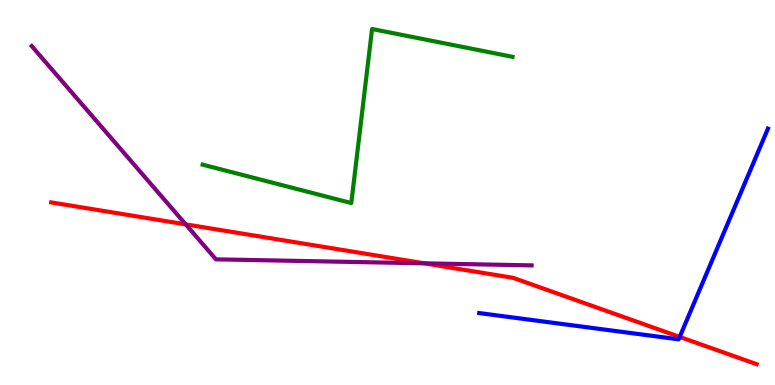[{'lines': ['blue', 'red'], 'intersections': [{'x': 8.77, 'y': 1.25}]}, {'lines': ['green', 'red'], 'intersections': []}, {'lines': ['purple', 'red'], 'intersections': [{'x': 2.4, 'y': 4.17}, {'x': 5.48, 'y': 3.16}]}, {'lines': ['blue', 'green'], 'intersections': []}, {'lines': ['blue', 'purple'], 'intersections': []}, {'lines': ['green', 'purple'], 'intersections': []}]